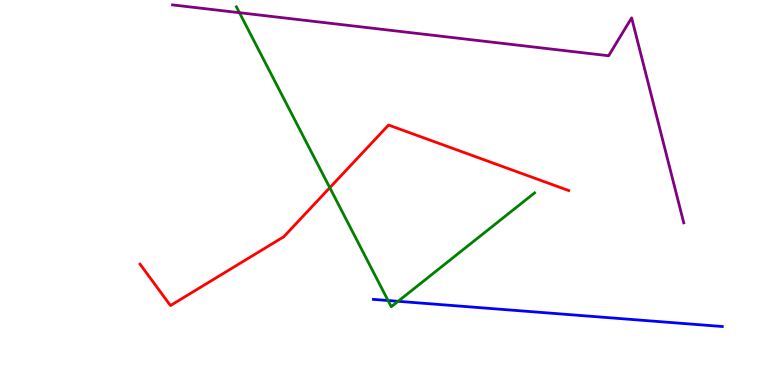[{'lines': ['blue', 'red'], 'intersections': []}, {'lines': ['green', 'red'], 'intersections': [{'x': 4.26, 'y': 5.13}]}, {'lines': ['purple', 'red'], 'intersections': []}, {'lines': ['blue', 'green'], 'intersections': [{'x': 5.01, 'y': 2.19}, {'x': 5.14, 'y': 2.17}]}, {'lines': ['blue', 'purple'], 'intersections': []}, {'lines': ['green', 'purple'], 'intersections': [{'x': 3.09, 'y': 9.67}]}]